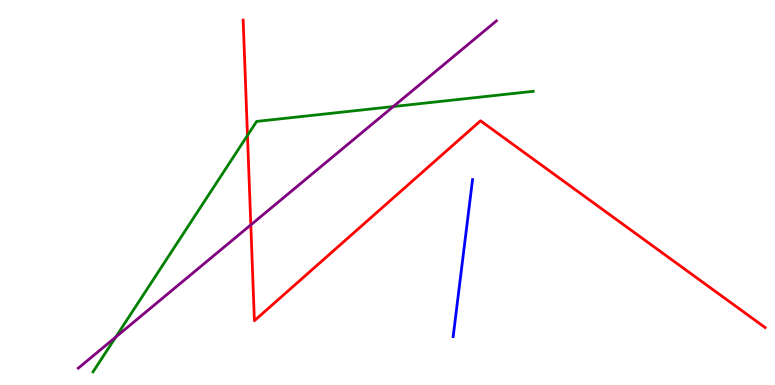[{'lines': ['blue', 'red'], 'intersections': []}, {'lines': ['green', 'red'], 'intersections': [{'x': 3.19, 'y': 6.48}]}, {'lines': ['purple', 'red'], 'intersections': [{'x': 3.24, 'y': 4.16}]}, {'lines': ['blue', 'green'], 'intersections': []}, {'lines': ['blue', 'purple'], 'intersections': []}, {'lines': ['green', 'purple'], 'intersections': [{'x': 1.49, 'y': 1.25}, {'x': 5.07, 'y': 7.23}]}]